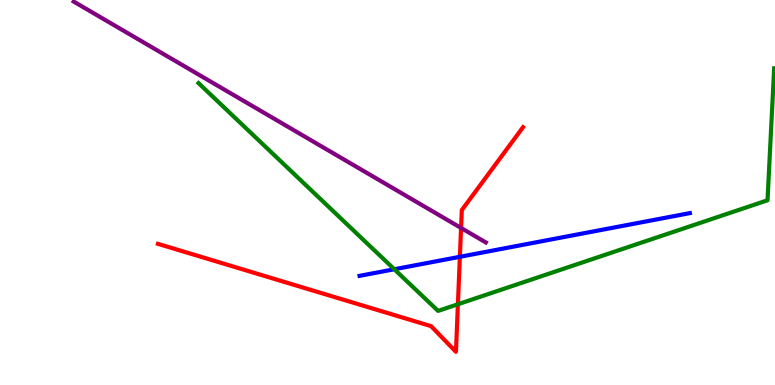[{'lines': ['blue', 'red'], 'intersections': [{'x': 5.93, 'y': 3.33}]}, {'lines': ['green', 'red'], 'intersections': [{'x': 5.91, 'y': 2.1}]}, {'lines': ['purple', 'red'], 'intersections': [{'x': 5.95, 'y': 4.08}]}, {'lines': ['blue', 'green'], 'intersections': [{'x': 5.09, 'y': 3.01}]}, {'lines': ['blue', 'purple'], 'intersections': []}, {'lines': ['green', 'purple'], 'intersections': []}]